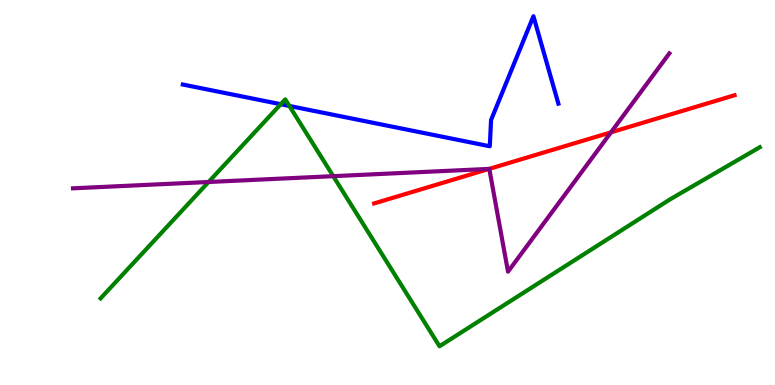[{'lines': ['blue', 'red'], 'intersections': []}, {'lines': ['green', 'red'], 'intersections': []}, {'lines': ['purple', 'red'], 'intersections': [{'x': 6.31, 'y': 5.61}, {'x': 7.88, 'y': 6.56}]}, {'lines': ['blue', 'green'], 'intersections': [{'x': 3.62, 'y': 7.29}, {'x': 3.73, 'y': 7.25}]}, {'lines': ['blue', 'purple'], 'intersections': []}, {'lines': ['green', 'purple'], 'intersections': [{'x': 2.69, 'y': 5.27}, {'x': 4.3, 'y': 5.42}]}]